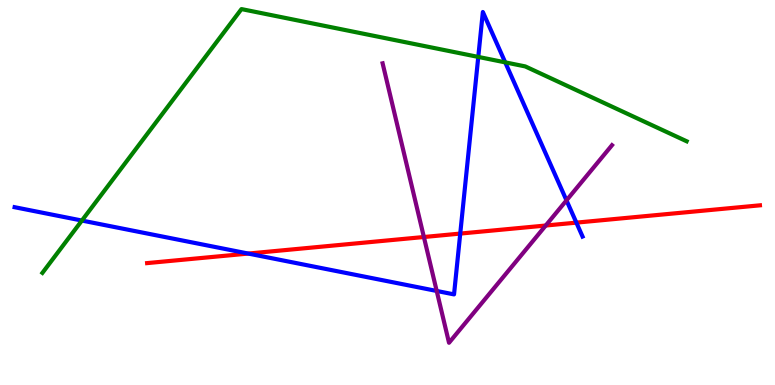[{'lines': ['blue', 'red'], 'intersections': [{'x': 3.2, 'y': 3.41}, {'x': 5.94, 'y': 3.93}, {'x': 7.44, 'y': 4.22}]}, {'lines': ['green', 'red'], 'intersections': []}, {'lines': ['purple', 'red'], 'intersections': [{'x': 5.47, 'y': 3.84}, {'x': 7.04, 'y': 4.14}]}, {'lines': ['blue', 'green'], 'intersections': [{'x': 1.06, 'y': 4.27}, {'x': 6.17, 'y': 8.52}, {'x': 6.52, 'y': 8.38}]}, {'lines': ['blue', 'purple'], 'intersections': [{'x': 5.63, 'y': 2.44}, {'x': 7.31, 'y': 4.8}]}, {'lines': ['green', 'purple'], 'intersections': []}]